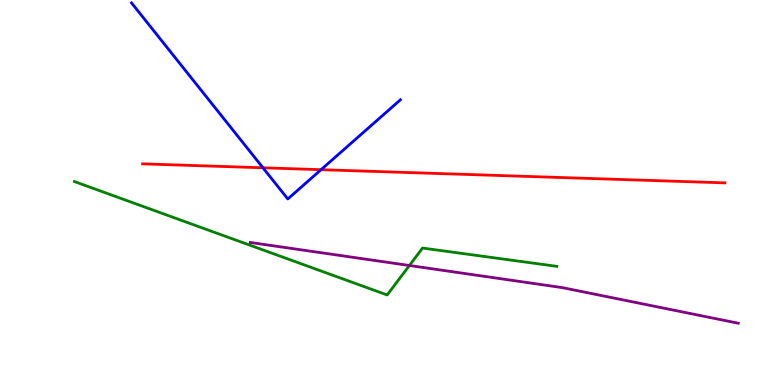[{'lines': ['blue', 'red'], 'intersections': [{'x': 3.39, 'y': 5.64}, {'x': 4.14, 'y': 5.59}]}, {'lines': ['green', 'red'], 'intersections': []}, {'lines': ['purple', 'red'], 'intersections': []}, {'lines': ['blue', 'green'], 'intersections': []}, {'lines': ['blue', 'purple'], 'intersections': []}, {'lines': ['green', 'purple'], 'intersections': [{'x': 5.28, 'y': 3.1}]}]